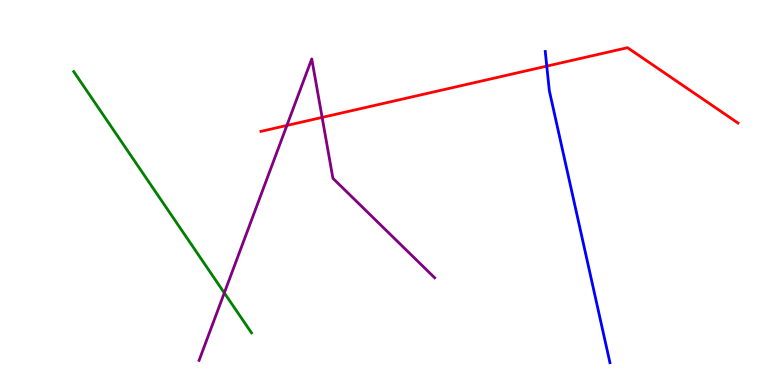[{'lines': ['blue', 'red'], 'intersections': [{'x': 7.06, 'y': 8.28}]}, {'lines': ['green', 'red'], 'intersections': []}, {'lines': ['purple', 'red'], 'intersections': [{'x': 3.7, 'y': 6.74}, {'x': 4.16, 'y': 6.95}]}, {'lines': ['blue', 'green'], 'intersections': []}, {'lines': ['blue', 'purple'], 'intersections': []}, {'lines': ['green', 'purple'], 'intersections': [{'x': 2.89, 'y': 2.39}]}]